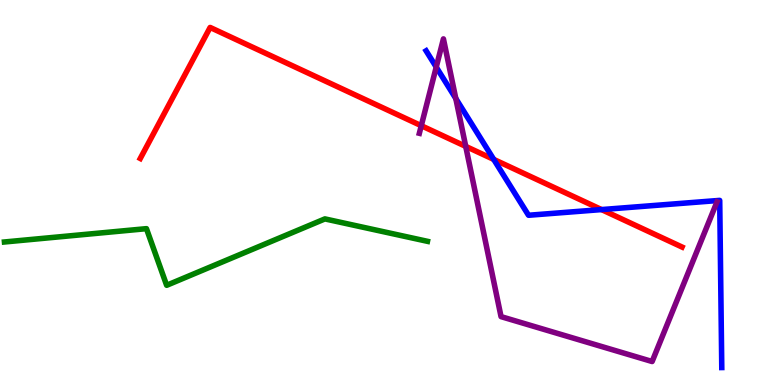[{'lines': ['blue', 'red'], 'intersections': [{'x': 6.37, 'y': 5.86}, {'x': 7.76, 'y': 4.56}]}, {'lines': ['green', 'red'], 'intersections': []}, {'lines': ['purple', 'red'], 'intersections': [{'x': 5.44, 'y': 6.74}, {'x': 6.01, 'y': 6.2}]}, {'lines': ['blue', 'green'], 'intersections': []}, {'lines': ['blue', 'purple'], 'intersections': [{'x': 5.63, 'y': 8.26}, {'x': 5.88, 'y': 7.44}]}, {'lines': ['green', 'purple'], 'intersections': []}]